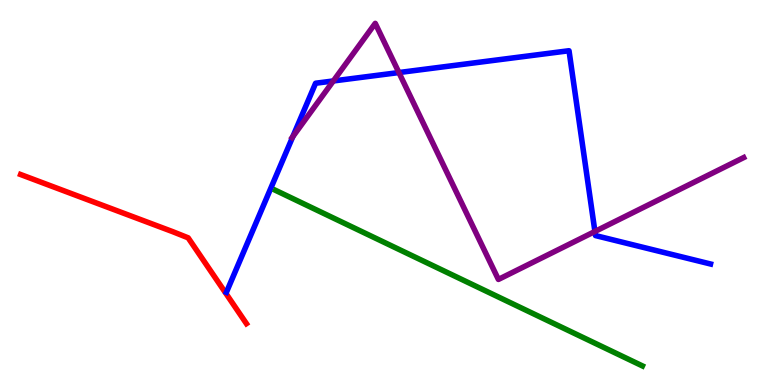[{'lines': ['blue', 'red'], 'intersections': []}, {'lines': ['green', 'red'], 'intersections': []}, {'lines': ['purple', 'red'], 'intersections': []}, {'lines': ['blue', 'green'], 'intersections': []}, {'lines': ['blue', 'purple'], 'intersections': [{'x': 3.78, 'y': 6.45}, {'x': 4.3, 'y': 7.9}, {'x': 5.15, 'y': 8.12}, {'x': 7.68, 'y': 3.99}]}, {'lines': ['green', 'purple'], 'intersections': []}]